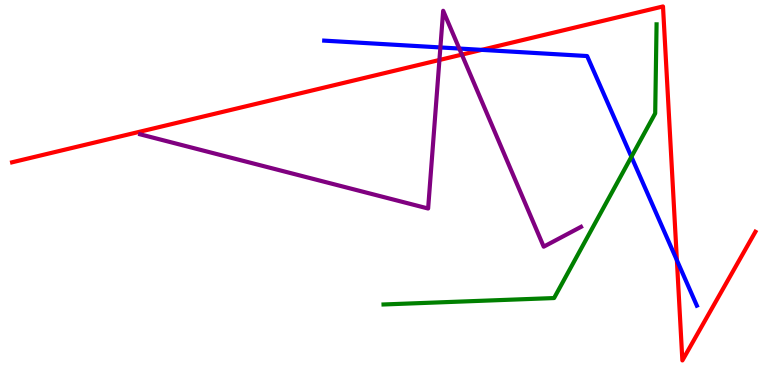[{'lines': ['blue', 'red'], 'intersections': [{'x': 6.22, 'y': 8.7}, {'x': 8.73, 'y': 3.24}]}, {'lines': ['green', 'red'], 'intersections': []}, {'lines': ['purple', 'red'], 'intersections': [{'x': 5.67, 'y': 8.44}, {'x': 5.96, 'y': 8.58}]}, {'lines': ['blue', 'green'], 'intersections': [{'x': 8.15, 'y': 5.93}]}, {'lines': ['blue', 'purple'], 'intersections': [{'x': 5.68, 'y': 8.77}, {'x': 5.93, 'y': 8.74}]}, {'lines': ['green', 'purple'], 'intersections': []}]